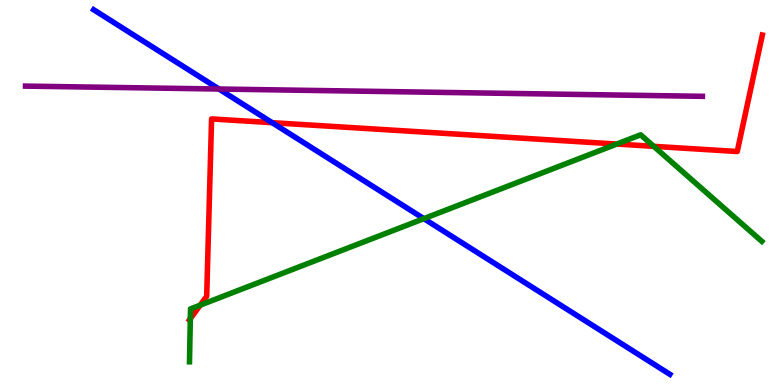[{'lines': ['blue', 'red'], 'intersections': [{'x': 3.51, 'y': 6.81}]}, {'lines': ['green', 'red'], 'intersections': [{'x': 2.46, 'y': 1.72}, {'x': 2.58, 'y': 2.07}, {'x': 7.96, 'y': 6.26}, {'x': 8.44, 'y': 6.2}]}, {'lines': ['purple', 'red'], 'intersections': []}, {'lines': ['blue', 'green'], 'intersections': [{'x': 5.47, 'y': 4.32}]}, {'lines': ['blue', 'purple'], 'intersections': [{'x': 2.83, 'y': 7.69}]}, {'lines': ['green', 'purple'], 'intersections': []}]